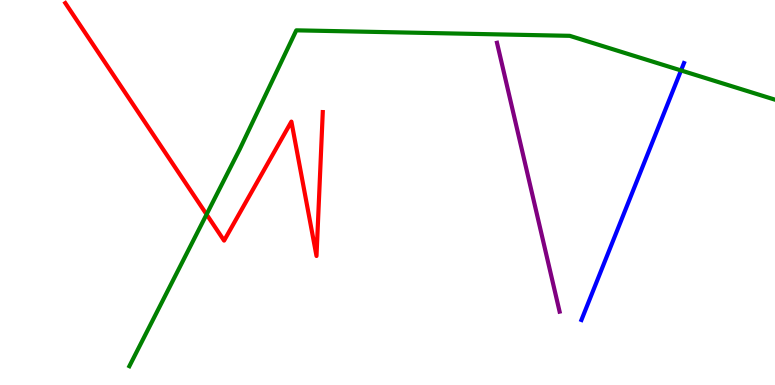[{'lines': ['blue', 'red'], 'intersections': []}, {'lines': ['green', 'red'], 'intersections': [{'x': 2.67, 'y': 4.43}]}, {'lines': ['purple', 'red'], 'intersections': []}, {'lines': ['blue', 'green'], 'intersections': [{'x': 8.79, 'y': 8.17}]}, {'lines': ['blue', 'purple'], 'intersections': []}, {'lines': ['green', 'purple'], 'intersections': []}]